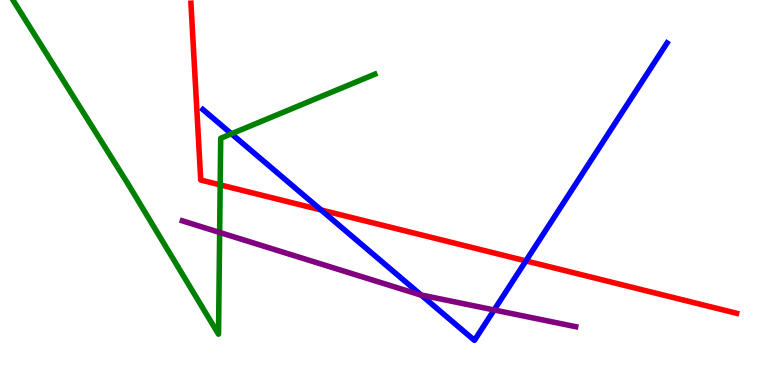[{'lines': ['blue', 'red'], 'intersections': [{'x': 4.14, 'y': 4.55}, {'x': 6.79, 'y': 3.22}]}, {'lines': ['green', 'red'], 'intersections': [{'x': 2.84, 'y': 5.2}]}, {'lines': ['purple', 'red'], 'intersections': []}, {'lines': ['blue', 'green'], 'intersections': [{'x': 2.99, 'y': 6.52}]}, {'lines': ['blue', 'purple'], 'intersections': [{'x': 5.43, 'y': 2.34}, {'x': 6.38, 'y': 1.95}]}, {'lines': ['green', 'purple'], 'intersections': [{'x': 2.83, 'y': 3.96}]}]